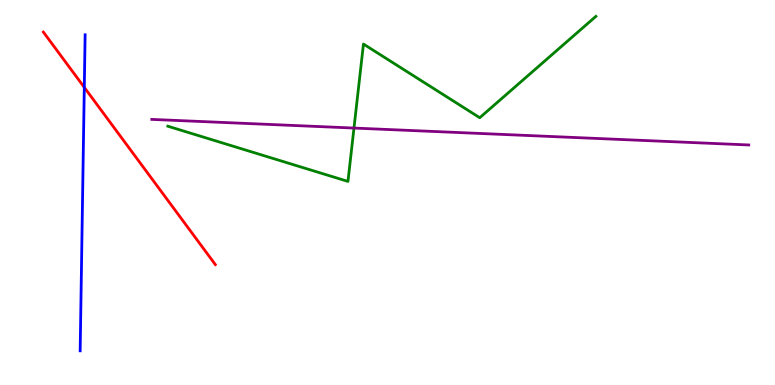[{'lines': ['blue', 'red'], 'intersections': [{'x': 1.09, 'y': 7.73}]}, {'lines': ['green', 'red'], 'intersections': []}, {'lines': ['purple', 'red'], 'intersections': []}, {'lines': ['blue', 'green'], 'intersections': []}, {'lines': ['blue', 'purple'], 'intersections': []}, {'lines': ['green', 'purple'], 'intersections': [{'x': 4.57, 'y': 6.67}]}]